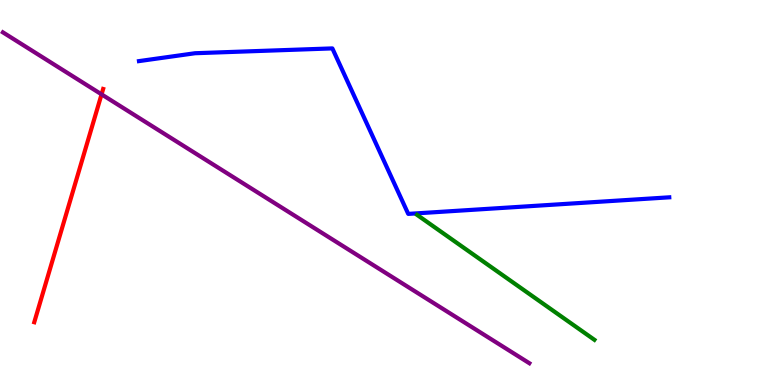[{'lines': ['blue', 'red'], 'intersections': []}, {'lines': ['green', 'red'], 'intersections': []}, {'lines': ['purple', 'red'], 'intersections': [{'x': 1.31, 'y': 7.55}]}, {'lines': ['blue', 'green'], 'intersections': []}, {'lines': ['blue', 'purple'], 'intersections': []}, {'lines': ['green', 'purple'], 'intersections': []}]